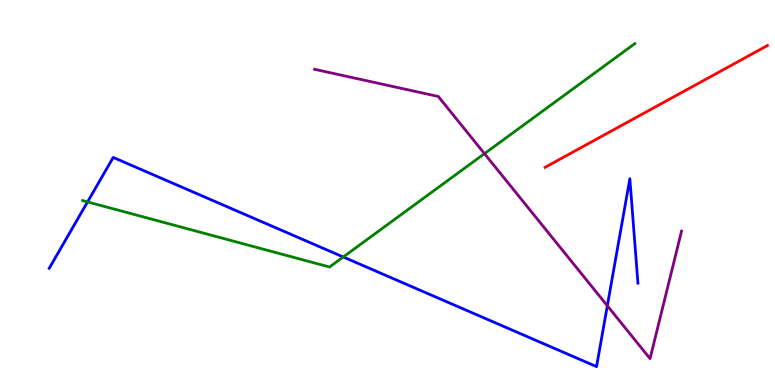[{'lines': ['blue', 'red'], 'intersections': []}, {'lines': ['green', 'red'], 'intersections': []}, {'lines': ['purple', 'red'], 'intersections': []}, {'lines': ['blue', 'green'], 'intersections': [{'x': 1.13, 'y': 4.76}, {'x': 4.43, 'y': 3.33}]}, {'lines': ['blue', 'purple'], 'intersections': [{'x': 7.84, 'y': 2.06}]}, {'lines': ['green', 'purple'], 'intersections': [{'x': 6.25, 'y': 6.01}]}]